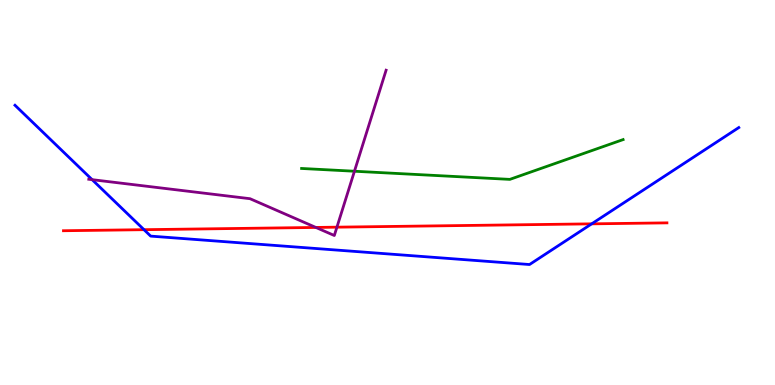[{'lines': ['blue', 'red'], 'intersections': [{'x': 1.86, 'y': 4.03}, {'x': 7.63, 'y': 4.19}]}, {'lines': ['green', 'red'], 'intersections': []}, {'lines': ['purple', 'red'], 'intersections': [{'x': 4.08, 'y': 4.09}, {'x': 4.35, 'y': 4.1}]}, {'lines': ['blue', 'green'], 'intersections': []}, {'lines': ['blue', 'purple'], 'intersections': [{'x': 1.19, 'y': 5.33}]}, {'lines': ['green', 'purple'], 'intersections': [{'x': 4.57, 'y': 5.55}]}]